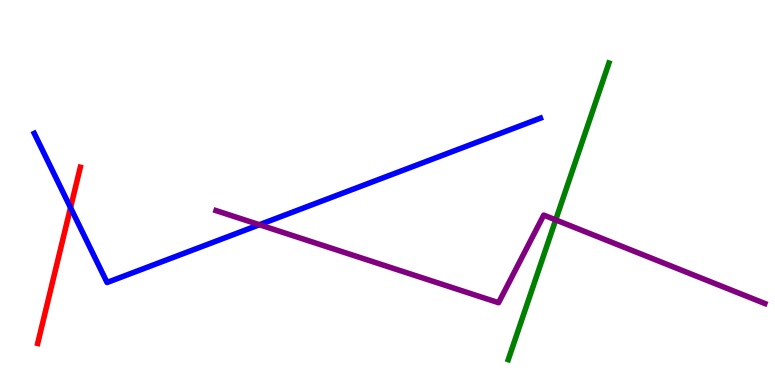[{'lines': ['blue', 'red'], 'intersections': [{'x': 0.91, 'y': 4.61}]}, {'lines': ['green', 'red'], 'intersections': []}, {'lines': ['purple', 'red'], 'intersections': []}, {'lines': ['blue', 'green'], 'intersections': []}, {'lines': ['blue', 'purple'], 'intersections': [{'x': 3.35, 'y': 4.16}]}, {'lines': ['green', 'purple'], 'intersections': [{'x': 7.17, 'y': 4.29}]}]